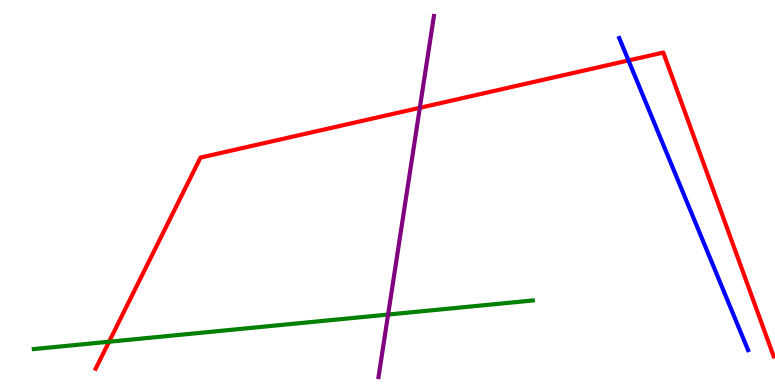[{'lines': ['blue', 'red'], 'intersections': [{'x': 8.11, 'y': 8.43}]}, {'lines': ['green', 'red'], 'intersections': [{'x': 1.41, 'y': 1.12}]}, {'lines': ['purple', 'red'], 'intersections': [{'x': 5.42, 'y': 7.2}]}, {'lines': ['blue', 'green'], 'intersections': []}, {'lines': ['blue', 'purple'], 'intersections': []}, {'lines': ['green', 'purple'], 'intersections': [{'x': 5.01, 'y': 1.83}]}]